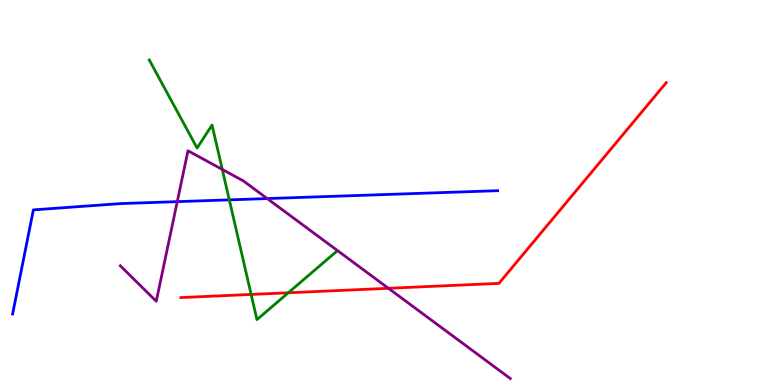[{'lines': ['blue', 'red'], 'intersections': []}, {'lines': ['green', 'red'], 'intersections': [{'x': 3.24, 'y': 2.35}, {'x': 3.72, 'y': 2.4}]}, {'lines': ['purple', 'red'], 'intersections': [{'x': 5.01, 'y': 2.51}]}, {'lines': ['blue', 'green'], 'intersections': [{'x': 2.96, 'y': 4.81}]}, {'lines': ['blue', 'purple'], 'intersections': [{'x': 2.29, 'y': 4.76}, {'x': 3.45, 'y': 4.84}]}, {'lines': ['green', 'purple'], 'intersections': [{'x': 2.87, 'y': 5.6}]}]